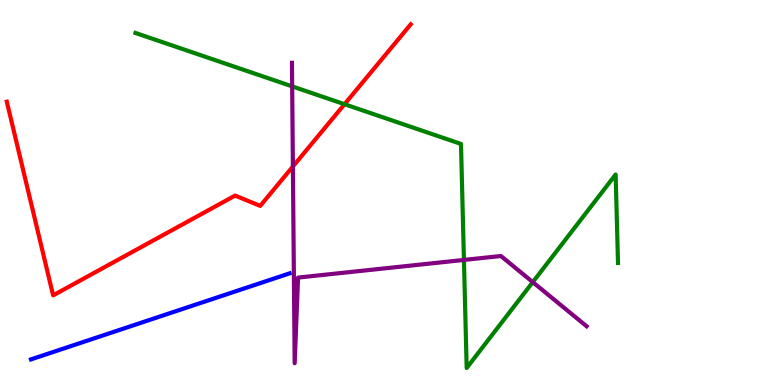[{'lines': ['blue', 'red'], 'intersections': []}, {'lines': ['green', 'red'], 'intersections': [{'x': 4.45, 'y': 7.29}]}, {'lines': ['purple', 'red'], 'intersections': [{'x': 3.78, 'y': 5.68}]}, {'lines': ['blue', 'green'], 'intersections': []}, {'lines': ['blue', 'purple'], 'intersections': []}, {'lines': ['green', 'purple'], 'intersections': [{'x': 3.77, 'y': 7.76}, {'x': 5.99, 'y': 3.25}, {'x': 6.87, 'y': 2.67}]}]